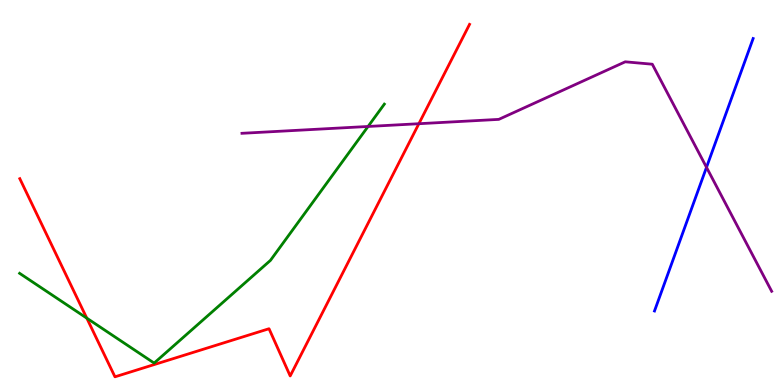[{'lines': ['blue', 'red'], 'intersections': []}, {'lines': ['green', 'red'], 'intersections': [{'x': 1.12, 'y': 1.74}]}, {'lines': ['purple', 'red'], 'intersections': [{'x': 5.4, 'y': 6.79}]}, {'lines': ['blue', 'green'], 'intersections': []}, {'lines': ['blue', 'purple'], 'intersections': [{'x': 9.12, 'y': 5.65}]}, {'lines': ['green', 'purple'], 'intersections': [{'x': 4.75, 'y': 6.72}]}]